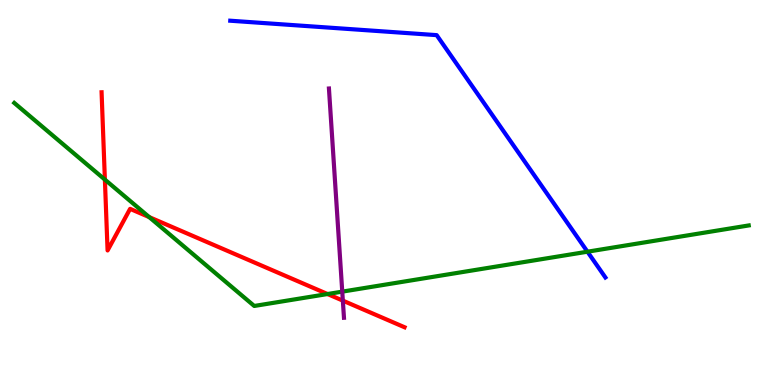[{'lines': ['blue', 'red'], 'intersections': []}, {'lines': ['green', 'red'], 'intersections': [{'x': 1.35, 'y': 5.34}, {'x': 1.93, 'y': 4.36}, {'x': 4.23, 'y': 2.36}]}, {'lines': ['purple', 'red'], 'intersections': [{'x': 4.42, 'y': 2.19}]}, {'lines': ['blue', 'green'], 'intersections': [{'x': 7.58, 'y': 3.46}]}, {'lines': ['blue', 'purple'], 'intersections': []}, {'lines': ['green', 'purple'], 'intersections': [{'x': 4.42, 'y': 2.43}]}]